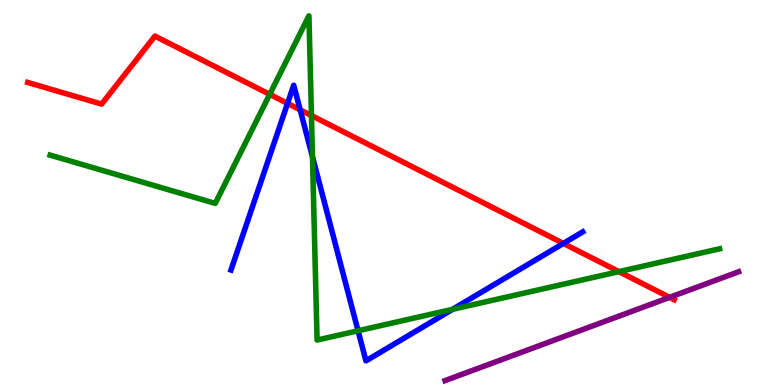[{'lines': ['blue', 'red'], 'intersections': [{'x': 3.71, 'y': 7.31}, {'x': 3.87, 'y': 7.15}, {'x': 7.27, 'y': 3.68}]}, {'lines': ['green', 'red'], 'intersections': [{'x': 3.48, 'y': 7.55}, {'x': 4.02, 'y': 7.0}, {'x': 7.99, 'y': 2.94}]}, {'lines': ['purple', 'red'], 'intersections': [{'x': 8.64, 'y': 2.28}]}, {'lines': ['blue', 'green'], 'intersections': [{'x': 4.03, 'y': 5.93}, {'x': 4.62, 'y': 1.41}, {'x': 5.84, 'y': 1.97}]}, {'lines': ['blue', 'purple'], 'intersections': []}, {'lines': ['green', 'purple'], 'intersections': []}]